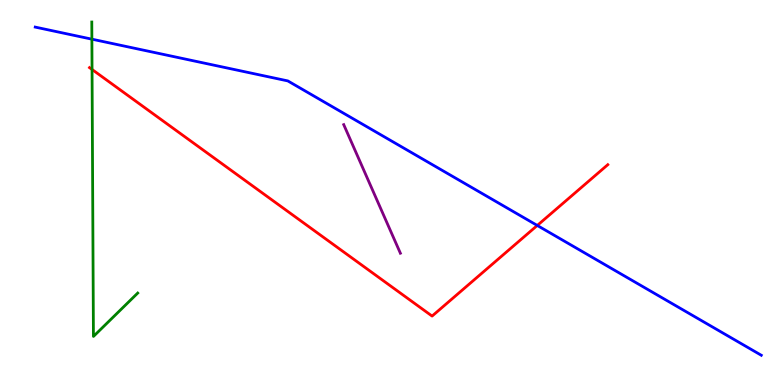[{'lines': ['blue', 'red'], 'intersections': [{'x': 6.93, 'y': 4.14}]}, {'lines': ['green', 'red'], 'intersections': [{'x': 1.19, 'y': 8.2}]}, {'lines': ['purple', 'red'], 'intersections': []}, {'lines': ['blue', 'green'], 'intersections': [{'x': 1.19, 'y': 8.98}]}, {'lines': ['blue', 'purple'], 'intersections': []}, {'lines': ['green', 'purple'], 'intersections': []}]